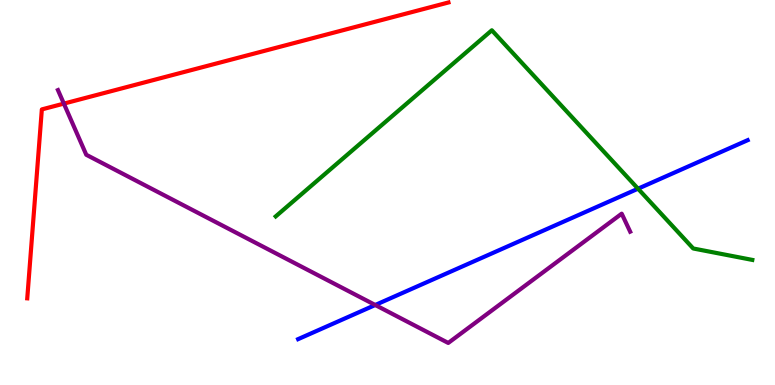[{'lines': ['blue', 'red'], 'intersections': []}, {'lines': ['green', 'red'], 'intersections': []}, {'lines': ['purple', 'red'], 'intersections': [{'x': 0.824, 'y': 7.31}]}, {'lines': ['blue', 'green'], 'intersections': [{'x': 8.23, 'y': 5.1}]}, {'lines': ['blue', 'purple'], 'intersections': [{'x': 4.84, 'y': 2.08}]}, {'lines': ['green', 'purple'], 'intersections': []}]